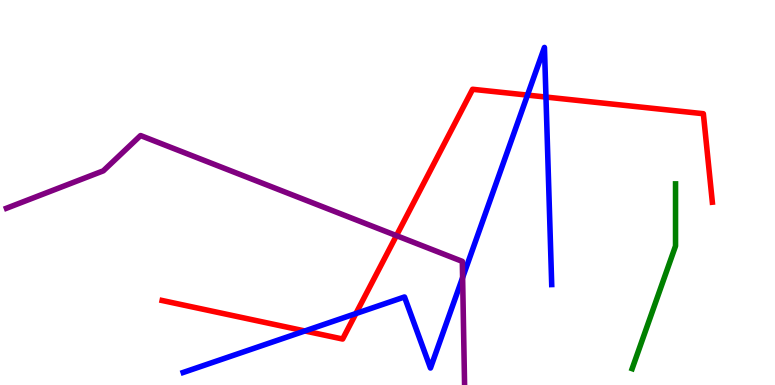[{'lines': ['blue', 'red'], 'intersections': [{'x': 3.93, 'y': 1.4}, {'x': 4.59, 'y': 1.86}, {'x': 6.81, 'y': 7.53}, {'x': 7.04, 'y': 7.48}]}, {'lines': ['green', 'red'], 'intersections': []}, {'lines': ['purple', 'red'], 'intersections': [{'x': 5.12, 'y': 3.88}]}, {'lines': ['blue', 'green'], 'intersections': []}, {'lines': ['blue', 'purple'], 'intersections': [{'x': 5.97, 'y': 2.79}]}, {'lines': ['green', 'purple'], 'intersections': []}]